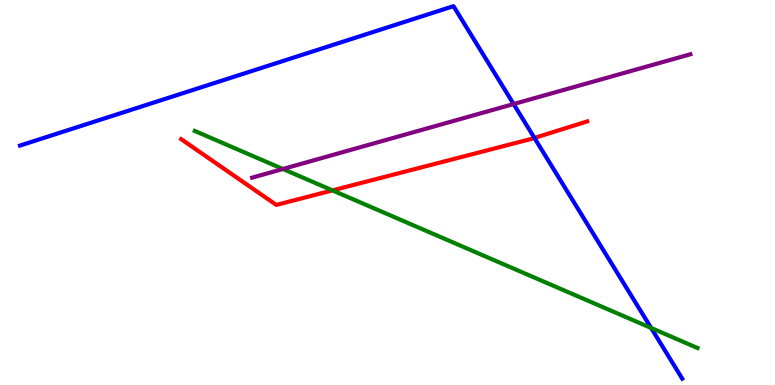[{'lines': ['blue', 'red'], 'intersections': [{'x': 6.9, 'y': 6.42}]}, {'lines': ['green', 'red'], 'intersections': [{'x': 4.29, 'y': 5.05}]}, {'lines': ['purple', 'red'], 'intersections': []}, {'lines': ['blue', 'green'], 'intersections': [{'x': 8.4, 'y': 1.48}]}, {'lines': ['blue', 'purple'], 'intersections': [{'x': 6.63, 'y': 7.3}]}, {'lines': ['green', 'purple'], 'intersections': [{'x': 3.65, 'y': 5.61}]}]